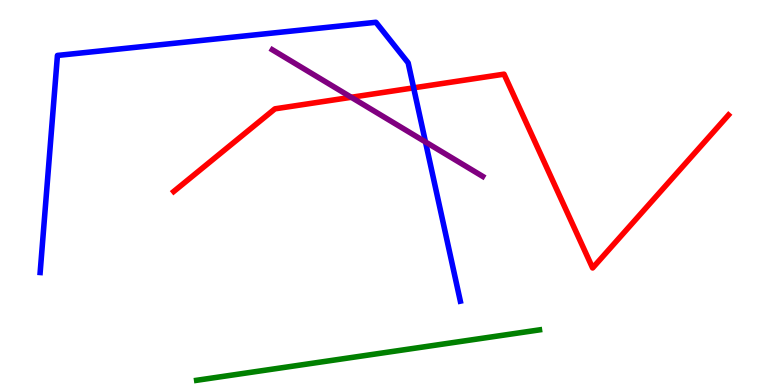[{'lines': ['blue', 'red'], 'intersections': [{'x': 5.34, 'y': 7.72}]}, {'lines': ['green', 'red'], 'intersections': []}, {'lines': ['purple', 'red'], 'intersections': [{'x': 4.53, 'y': 7.47}]}, {'lines': ['blue', 'green'], 'intersections': []}, {'lines': ['blue', 'purple'], 'intersections': [{'x': 5.49, 'y': 6.31}]}, {'lines': ['green', 'purple'], 'intersections': []}]